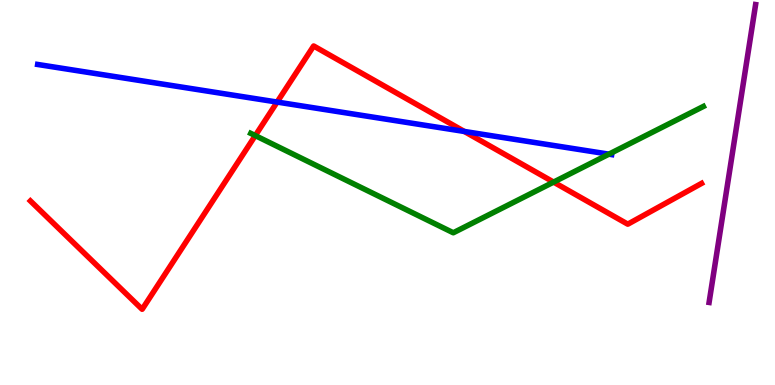[{'lines': ['blue', 'red'], 'intersections': [{'x': 3.58, 'y': 7.35}, {'x': 5.99, 'y': 6.59}]}, {'lines': ['green', 'red'], 'intersections': [{'x': 3.29, 'y': 6.48}, {'x': 7.14, 'y': 5.27}]}, {'lines': ['purple', 'red'], 'intersections': []}, {'lines': ['blue', 'green'], 'intersections': [{'x': 7.86, 'y': 6.0}]}, {'lines': ['blue', 'purple'], 'intersections': []}, {'lines': ['green', 'purple'], 'intersections': []}]